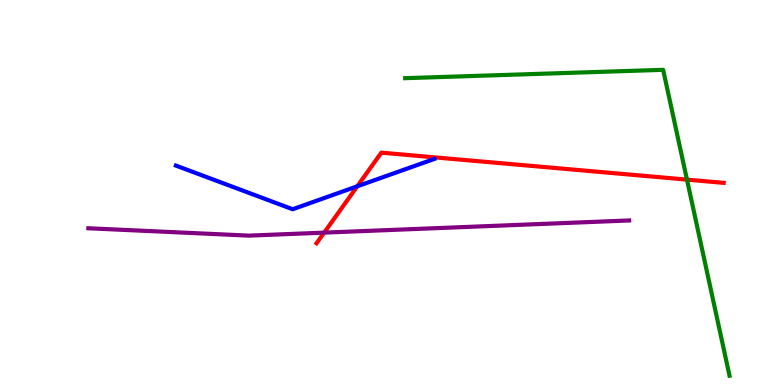[{'lines': ['blue', 'red'], 'intersections': [{'x': 4.61, 'y': 5.16}]}, {'lines': ['green', 'red'], 'intersections': [{'x': 8.86, 'y': 5.33}]}, {'lines': ['purple', 'red'], 'intersections': [{'x': 4.18, 'y': 3.96}]}, {'lines': ['blue', 'green'], 'intersections': []}, {'lines': ['blue', 'purple'], 'intersections': []}, {'lines': ['green', 'purple'], 'intersections': []}]